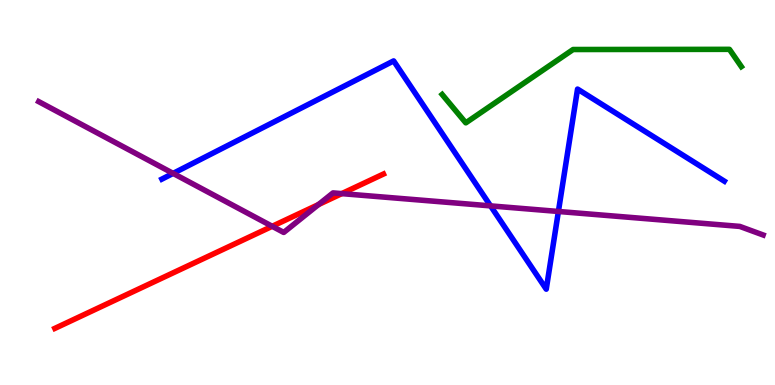[{'lines': ['blue', 'red'], 'intersections': []}, {'lines': ['green', 'red'], 'intersections': []}, {'lines': ['purple', 'red'], 'intersections': [{'x': 3.51, 'y': 4.12}, {'x': 4.11, 'y': 4.69}, {'x': 4.41, 'y': 4.97}]}, {'lines': ['blue', 'green'], 'intersections': []}, {'lines': ['blue', 'purple'], 'intersections': [{'x': 2.23, 'y': 5.5}, {'x': 6.33, 'y': 4.65}, {'x': 7.21, 'y': 4.51}]}, {'lines': ['green', 'purple'], 'intersections': []}]